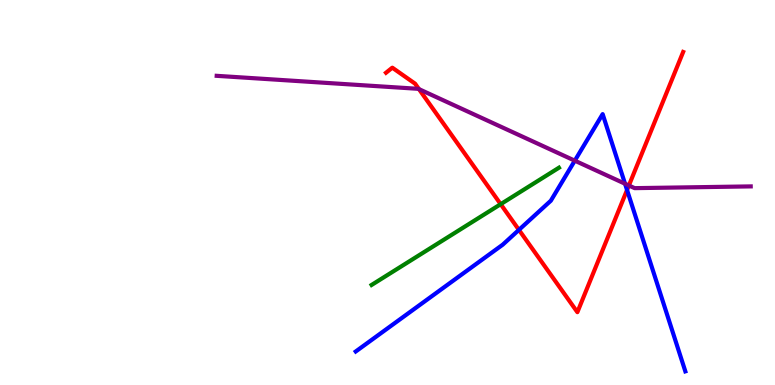[{'lines': ['blue', 'red'], 'intersections': [{'x': 6.7, 'y': 4.03}, {'x': 8.09, 'y': 5.07}]}, {'lines': ['green', 'red'], 'intersections': [{'x': 6.46, 'y': 4.7}]}, {'lines': ['purple', 'red'], 'intersections': [{'x': 5.41, 'y': 7.68}, {'x': 8.11, 'y': 5.18}]}, {'lines': ['blue', 'green'], 'intersections': []}, {'lines': ['blue', 'purple'], 'intersections': [{'x': 7.42, 'y': 5.83}, {'x': 8.07, 'y': 5.23}]}, {'lines': ['green', 'purple'], 'intersections': []}]